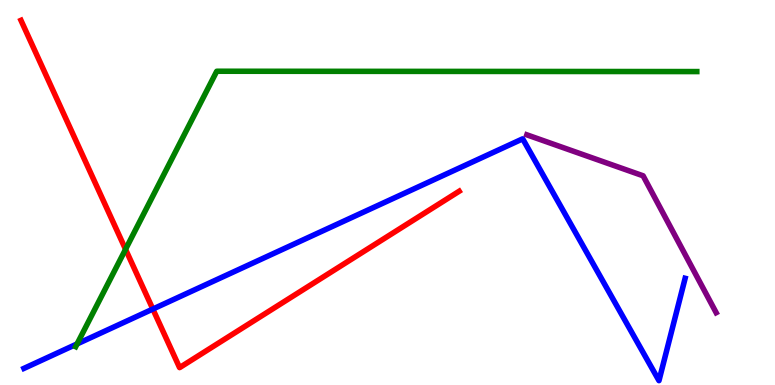[{'lines': ['blue', 'red'], 'intersections': [{'x': 1.97, 'y': 1.97}]}, {'lines': ['green', 'red'], 'intersections': [{'x': 1.62, 'y': 3.52}]}, {'lines': ['purple', 'red'], 'intersections': []}, {'lines': ['blue', 'green'], 'intersections': [{'x': 0.995, 'y': 1.07}]}, {'lines': ['blue', 'purple'], 'intersections': []}, {'lines': ['green', 'purple'], 'intersections': []}]